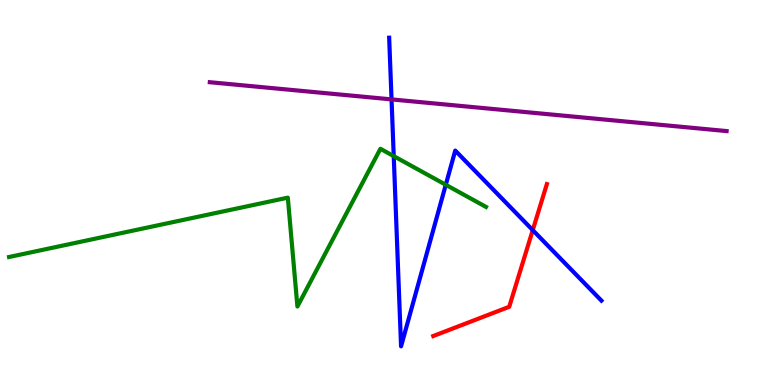[{'lines': ['blue', 'red'], 'intersections': [{'x': 6.87, 'y': 4.02}]}, {'lines': ['green', 'red'], 'intersections': []}, {'lines': ['purple', 'red'], 'intersections': []}, {'lines': ['blue', 'green'], 'intersections': [{'x': 5.08, 'y': 5.94}, {'x': 5.75, 'y': 5.2}]}, {'lines': ['blue', 'purple'], 'intersections': [{'x': 5.05, 'y': 7.42}]}, {'lines': ['green', 'purple'], 'intersections': []}]